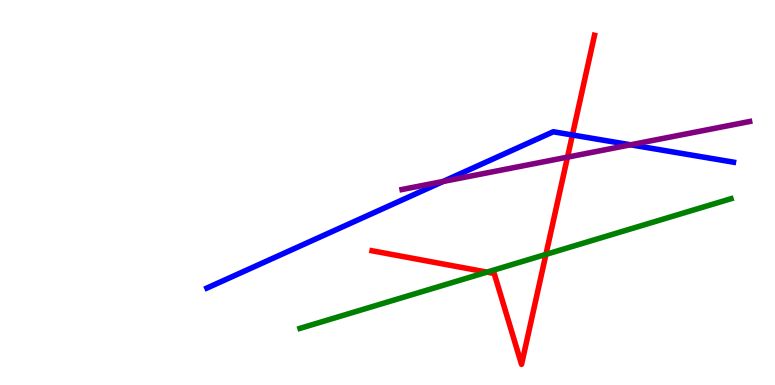[{'lines': ['blue', 'red'], 'intersections': [{'x': 7.39, 'y': 6.49}]}, {'lines': ['green', 'red'], 'intersections': [{'x': 6.28, 'y': 2.93}, {'x': 7.04, 'y': 3.39}]}, {'lines': ['purple', 'red'], 'intersections': [{'x': 7.32, 'y': 5.92}]}, {'lines': ['blue', 'green'], 'intersections': []}, {'lines': ['blue', 'purple'], 'intersections': [{'x': 5.72, 'y': 5.29}, {'x': 8.14, 'y': 6.24}]}, {'lines': ['green', 'purple'], 'intersections': []}]